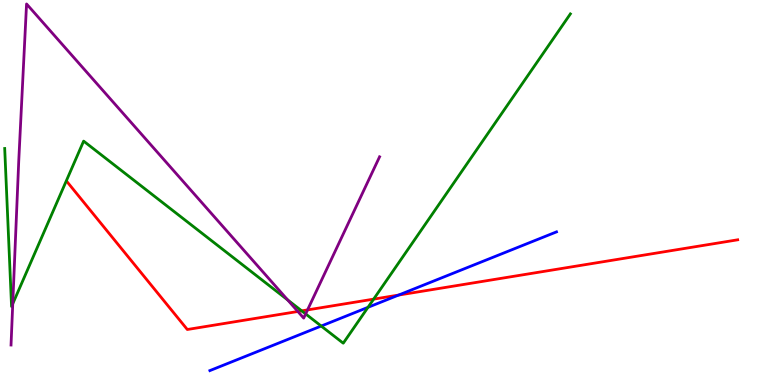[{'lines': ['blue', 'red'], 'intersections': [{'x': 5.14, 'y': 2.34}]}, {'lines': ['green', 'red'], 'intersections': [{'x': 3.89, 'y': 1.93}, {'x': 4.82, 'y': 2.23}]}, {'lines': ['purple', 'red'], 'intersections': [{'x': 3.84, 'y': 1.91}, {'x': 3.97, 'y': 1.95}]}, {'lines': ['blue', 'green'], 'intersections': [{'x': 4.14, 'y': 1.53}, {'x': 4.75, 'y': 2.02}]}, {'lines': ['blue', 'purple'], 'intersections': []}, {'lines': ['green', 'purple'], 'intersections': [{'x': 0.165, 'y': 2.11}, {'x': 3.71, 'y': 2.21}, {'x': 3.94, 'y': 1.85}]}]